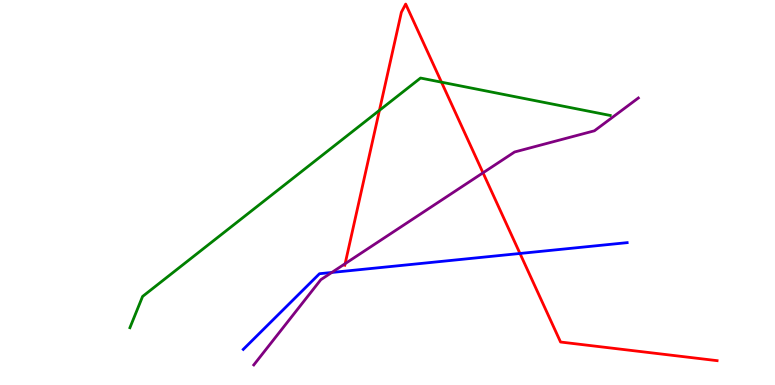[{'lines': ['blue', 'red'], 'intersections': [{'x': 6.71, 'y': 3.42}]}, {'lines': ['green', 'red'], 'intersections': [{'x': 4.9, 'y': 7.13}, {'x': 5.7, 'y': 7.87}]}, {'lines': ['purple', 'red'], 'intersections': [{'x': 4.45, 'y': 3.15}, {'x': 6.23, 'y': 5.51}]}, {'lines': ['blue', 'green'], 'intersections': []}, {'lines': ['blue', 'purple'], 'intersections': [{'x': 4.28, 'y': 2.92}]}, {'lines': ['green', 'purple'], 'intersections': []}]